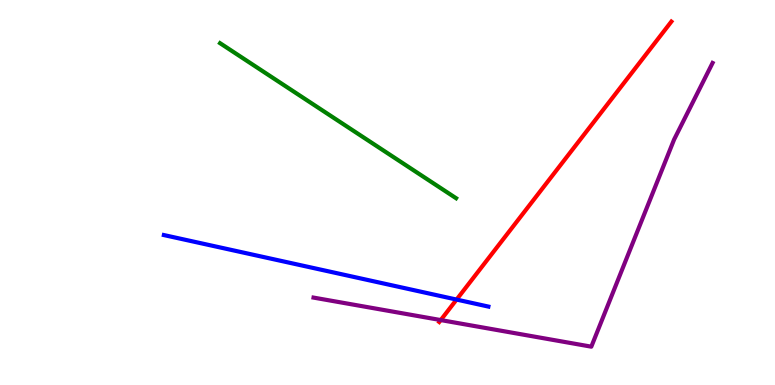[{'lines': ['blue', 'red'], 'intersections': [{'x': 5.89, 'y': 2.22}]}, {'lines': ['green', 'red'], 'intersections': []}, {'lines': ['purple', 'red'], 'intersections': [{'x': 5.69, 'y': 1.69}]}, {'lines': ['blue', 'green'], 'intersections': []}, {'lines': ['blue', 'purple'], 'intersections': []}, {'lines': ['green', 'purple'], 'intersections': []}]